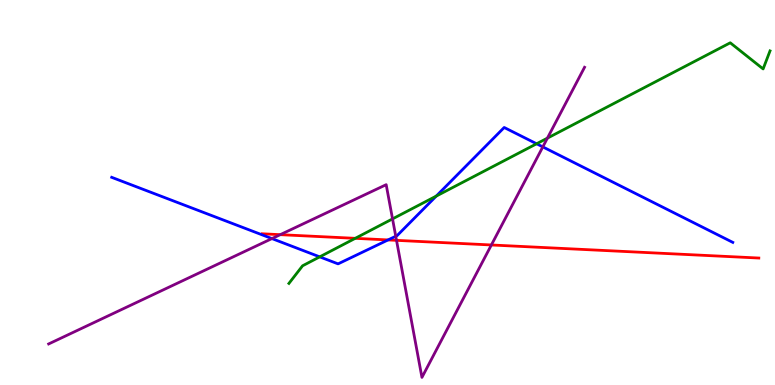[{'lines': ['blue', 'red'], 'intersections': [{'x': 5.01, 'y': 3.77}]}, {'lines': ['green', 'red'], 'intersections': [{'x': 4.58, 'y': 3.81}]}, {'lines': ['purple', 'red'], 'intersections': [{'x': 3.62, 'y': 3.9}, {'x': 5.12, 'y': 3.76}, {'x': 6.34, 'y': 3.64}]}, {'lines': ['blue', 'green'], 'intersections': [{'x': 4.13, 'y': 3.33}, {'x': 5.63, 'y': 4.91}, {'x': 6.92, 'y': 6.27}]}, {'lines': ['blue', 'purple'], 'intersections': [{'x': 3.51, 'y': 3.8}, {'x': 5.11, 'y': 3.86}, {'x': 7.0, 'y': 6.18}]}, {'lines': ['green', 'purple'], 'intersections': [{'x': 5.06, 'y': 4.31}, {'x': 7.06, 'y': 6.41}]}]